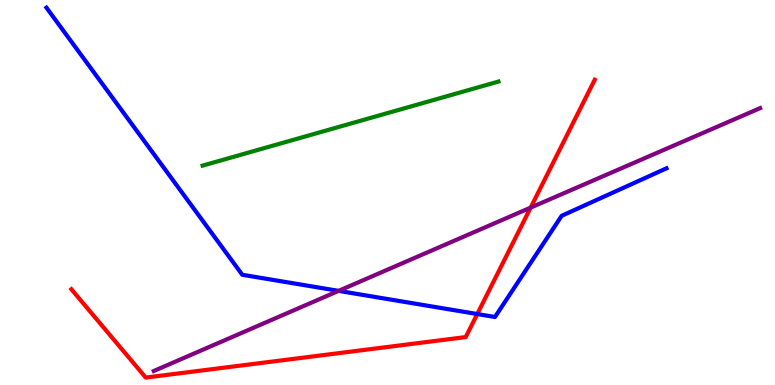[{'lines': ['blue', 'red'], 'intersections': [{'x': 6.16, 'y': 1.84}]}, {'lines': ['green', 'red'], 'intersections': []}, {'lines': ['purple', 'red'], 'intersections': [{'x': 6.85, 'y': 4.61}]}, {'lines': ['blue', 'green'], 'intersections': []}, {'lines': ['blue', 'purple'], 'intersections': [{'x': 4.37, 'y': 2.44}]}, {'lines': ['green', 'purple'], 'intersections': []}]